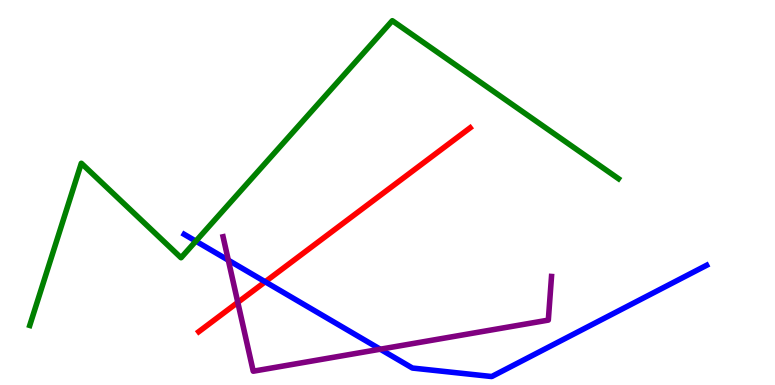[{'lines': ['blue', 'red'], 'intersections': [{'x': 3.42, 'y': 2.68}]}, {'lines': ['green', 'red'], 'intersections': []}, {'lines': ['purple', 'red'], 'intersections': [{'x': 3.07, 'y': 2.15}]}, {'lines': ['blue', 'green'], 'intersections': [{'x': 2.53, 'y': 3.74}]}, {'lines': ['blue', 'purple'], 'intersections': [{'x': 2.95, 'y': 3.24}, {'x': 4.91, 'y': 0.93}]}, {'lines': ['green', 'purple'], 'intersections': []}]